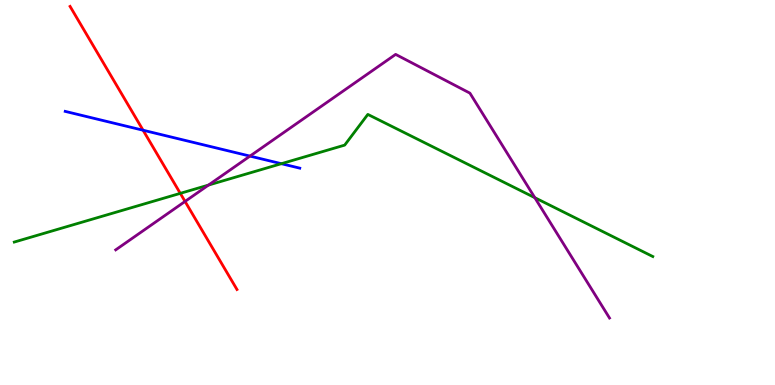[{'lines': ['blue', 'red'], 'intersections': [{'x': 1.85, 'y': 6.62}]}, {'lines': ['green', 'red'], 'intersections': [{'x': 2.33, 'y': 4.98}]}, {'lines': ['purple', 'red'], 'intersections': [{'x': 2.39, 'y': 4.77}]}, {'lines': ['blue', 'green'], 'intersections': [{'x': 3.63, 'y': 5.75}]}, {'lines': ['blue', 'purple'], 'intersections': [{'x': 3.23, 'y': 5.95}]}, {'lines': ['green', 'purple'], 'intersections': [{'x': 2.69, 'y': 5.19}, {'x': 6.9, 'y': 4.87}]}]